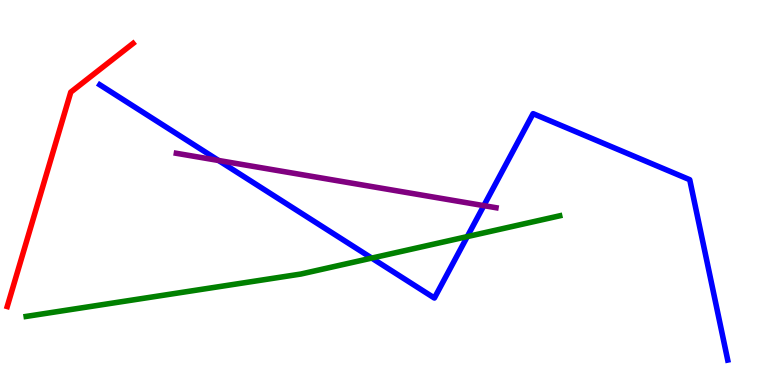[{'lines': ['blue', 'red'], 'intersections': []}, {'lines': ['green', 'red'], 'intersections': []}, {'lines': ['purple', 'red'], 'intersections': []}, {'lines': ['blue', 'green'], 'intersections': [{'x': 4.8, 'y': 3.3}, {'x': 6.03, 'y': 3.85}]}, {'lines': ['blue', 'purple'], 'intersections': [{'x': 2.82, 'y': 5.83}, {'x': 6.24, 'y': 4.66}]}, {'lines': ['green', 'purple'], 'intersections': []}]